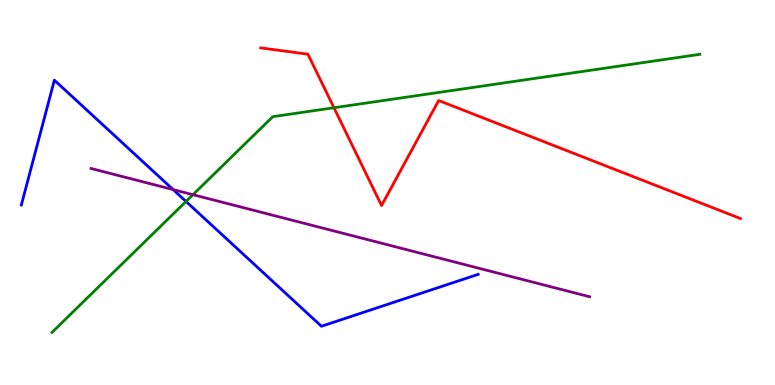[{'lines': ['blue', 'red'], 'intersections': []}, {'lines': ['green', 'red'], 'intersections': [{'x': 4.31, 'y': 7.2}]}, {'lines': ['purple', 'red'], 'intersections': []}, {'lines': ['blue', 'green'], 'intersections': [{'x': 2.4, 'y': 4.77}]}, {'lines': ['blue', 'purple'], 'intersections': [{'x': 2.23, 'y': 5.08}]}, {'lines': ['green', 'purple'], 'intersections': [{'x': 2.49, 'y': 4.94}]}]